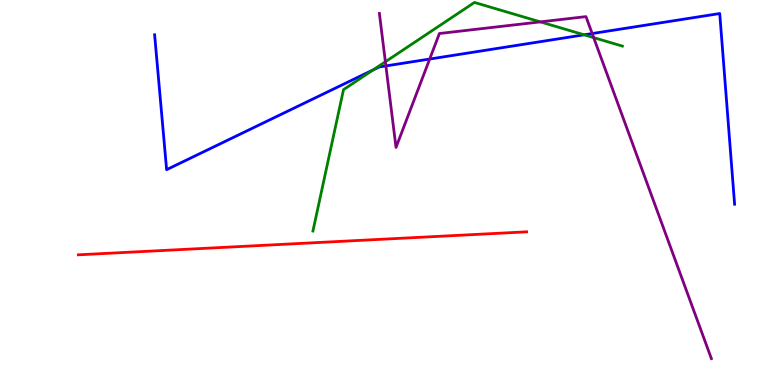[{'lines': ['blue', 'red'], 'intersections': []}, {'lines': ['green', 'red'], 'intersections': []}, {'lines': ['purple', 'red'], 'intersections': []}, {'lines': ['blue', 'green'], 'intersections': [{'x': 4.82, 'y': 8.18}, {'x': 7.54, 'y': 9.1}]}, {'lines': ['blue', 'purple'], 'intersections': [{'x': 4.98, 'y': 8.29}, {'x': 5.54, 'y': 8.47}, {'x': 7.64, 'y': 9.13}]}, {'lines': ['green', 'purple'], 'intersections': [{'x': 4.97, 'y': 8.4}, {'x': 6.97, 'y': 9.43}, {'x': 7.66, 'y': 9.02}]}]